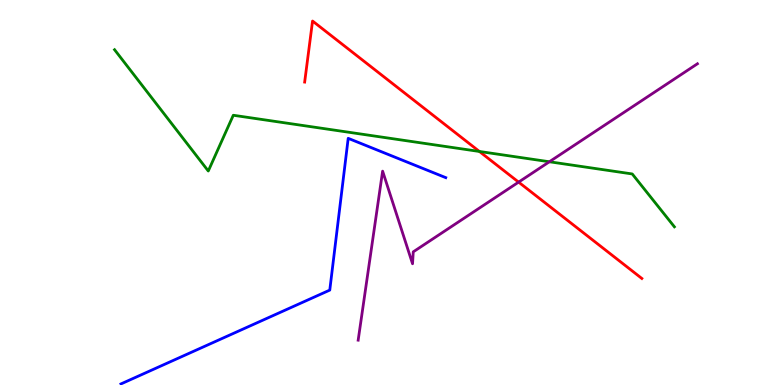[{'lines': ['blue', 'red'], 'intersections': []}, {'lines': ['green', 'red'], 'intersections': [{'x': 6.19, 'y': 6.07}]}, {'lines': ['purple', 'red'], 'intersections': [{'x': 6.69, 'y': 5.27}]}, {'lines': ['blue', 'green'], 'intersections': []}, {'lines': ['blue', 'purple'], 'intersections': []}, {'lines': ['green', 'purple'], 'intersections': [{'x': 7.09, 'y': 5.8}]}]